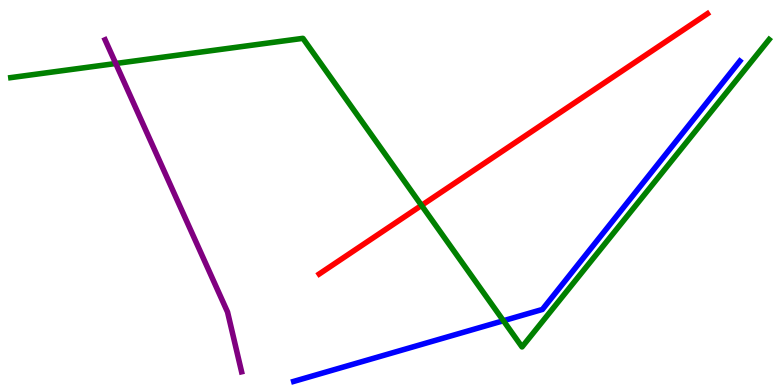[{'lines': ['blue', 'red'], 'intersections': []}, {'lines': ['green', 'red'], 'intersections': [{'x': 5.44, 'y': 4.66}]}, {'lines': ['purple', 'red'], 'intersections': []}, {'lines': ['blue', 'green'], 'intersections': [{'x': 6.5, 'y': 1.67}]}, {'lines': ['blue', 'purple'], 'intersections': []}, {'lines': ['green', 'purple'], 'intersections': [{'x': 1.49, 'y': 8.35}]}]